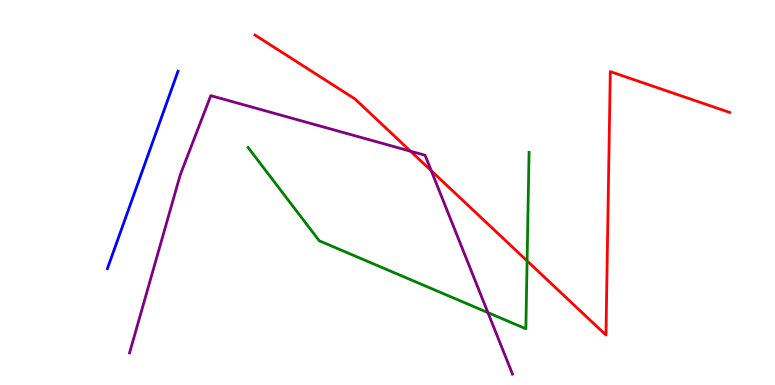[{'lines': ['blue', 'red'], 'intersections': []}, {'lines': ['green', 'red'], 'intersections': [{'x': 6.8, 'y': 3.22}]}, {'lines': ['purple', 'red'], 'intersections': [{'x': 5.3, 'y': 6.07}, {'x': 5.56, 'y': 5.57}]}, {'lines': ['blue', 'green'], 'intersections': []}, {'lines': ['blue', 'purple'], 'intersections': []}, {'lines': ['green', 'purple'], 'intersections': [{'x': 6.3, 'y': 1.88}]}]